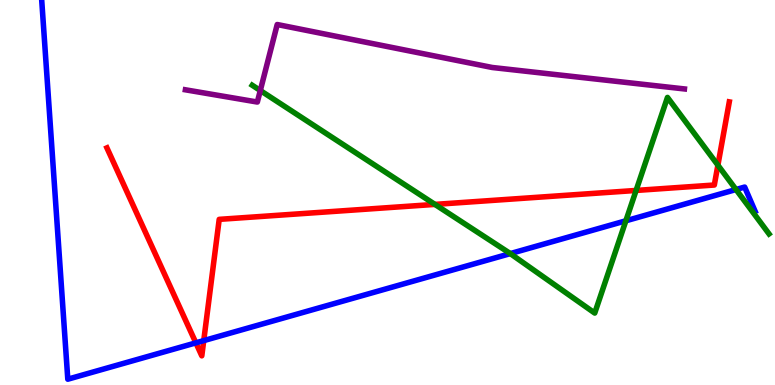[{'lines': ['blue', 'red'], 'intersections': [{'x': 2.53, 'y': 1.09}, {'x': 2.63, 'y': 1.15}]}, {'lines': ['green', 'red'], 'intersections': [{'x': 5.61, 'y': 4.69}, {'x': 8.21, 'y': 5.05}, {'x': 9.26, 'y': 5.71}]}, {'lines': ['purple', 'red'], 'intersections': []}, {'lines': ['blue', 'green'], 'intersections': [{'x': 6.58, 'y': 3.41}, {'x': 8.08, 'y': 4.27}, {'x': 9.5, 'y': 5.08}]}, {'lines': ['blue', 'purple'], 'intersections': []}, {'lines': ['green', 'purple'], 'intersections': [{'x': 3.36, 'y': 7.65}]}]